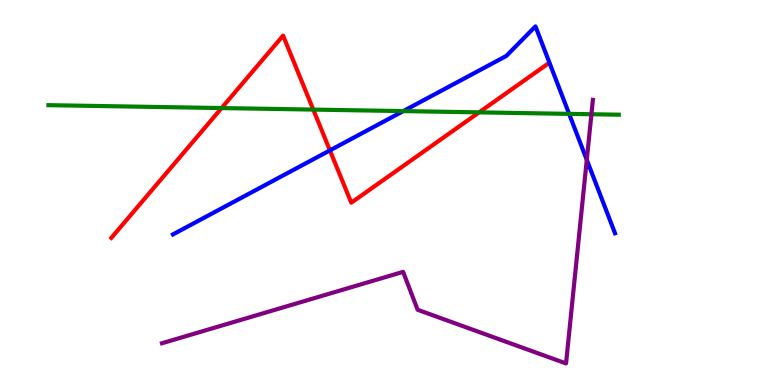[{'lines': ['blue', 'red'], 'intersections': [{'x': 4.26, 'y': 6.09}]}, {'lines': ['green', 'red'], 'intersections': [{'x': 2.86, 'y': 7.19}, {'x': 4.04, 'y': 7.15}, {'x': 6.18, 'y': 7.08}]}, {'lines': ['purple', 'red'], 'intersections': []}, {'lines': ['blue', 'green'], 'intersections': [{'x': 5.2, 'y': 7.11}, {'x': 7.34, 'y': 7.04}]}, {'lines': ['blue', 'purple'], 'intersections': [{'x': 7.57, 'y': 5.85}]}, {'lines': ['green', 'purple'], 'intersections': [{'x': 7.63, 'y': 7.03}]}]